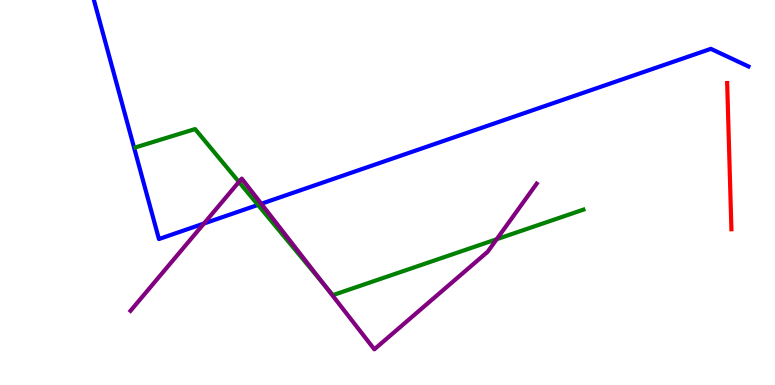[{'lines': ['blue', 'red'], 'intersections': []}, {'lines': ['green', 'red'], 'intersections': []}, {'lines': ['purple', 'red'], 'intersections': []}, {'lines': ['blue', 'green'], 'intersections': [{'x': 3.33, 'y': 4.68}]}, {'lines': ['blue', 'purple'], 'intersections': [{'x': 2.63, 'y': 4.19}, {'x': 3.37, 'y': 4.71}]}, {'lines': ['green', 'purple'], 'intersections': [{'x': 3.08, 'y': 5.27}, {'x': 4.18, 'y': 2.6}, {'x': 6.41, 'y': 3.79}]}]